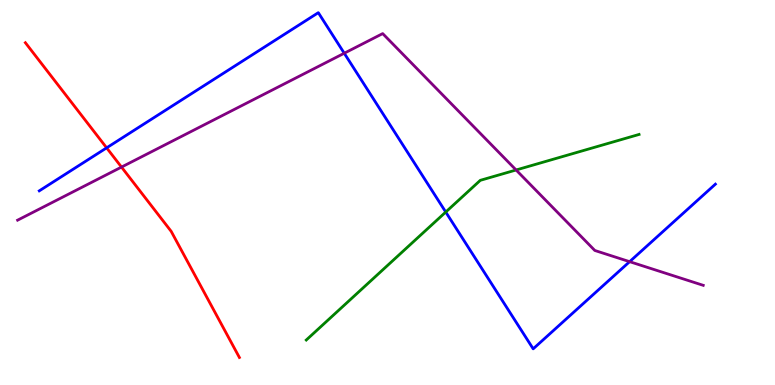[{'lines': ['blue', 'red'], 'intersections': [{'x': 1.38, 'y': 6.16}]}, {'lines': ['green', 'red'], 'intersections': []}, {'lines': ['purple', 'red'], 'intersections': [{'x': 1.57, 'y': 5.66}]}, {'lines': ['blue', 'green'], 'intersections': [{'x': 5.75, 'y': 4.49}]}, {'lines': ['blue', 'purple'], 'intersections': [{'x': 4.44, 'y': 8.62}, {'x': 8.12, 'y': 3.2}]}, {'lines': ['green', 'purple'], 'intersections': [{'x': 6.66, 'y': 5.58}]}]